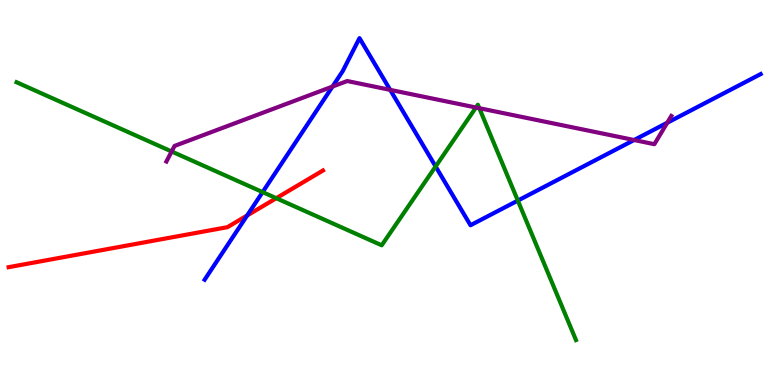[{'lines': ['blue', 'red'], 'intersections': [{'x': 3.19, 'y': 4.4}]}, {'lines': ['green', 'red'], 'intersections': [{'x': 3.56, 'y': 4.85}]}, {'lines': ['purple', 'red'], 'intersections': []}, {'lines': ['blue', 'green'], 'intersections': [{'x': 3.39, 'y': 5.01}, {'x': 5.62, 'y': 5.68}, {'x': 6.68, 'y': 4.79}]}, {'lines': ['blue', 'purple'], 'intersections': [{'x': 4.29, 'y': 7.75}, {'x': 5.03, 'y': 7.67}, {'x': 8.18, 'y': 6.36}, {'x': 8.61, 'y': 6.81}]}, {'lines': ['green', 'purple'], 'intersections': [{'x': 2.21, 'y': 6.07}, {'x': 6.14, 'y': 7.21}, {'x': 6.18, 'y': 7.19}]}]